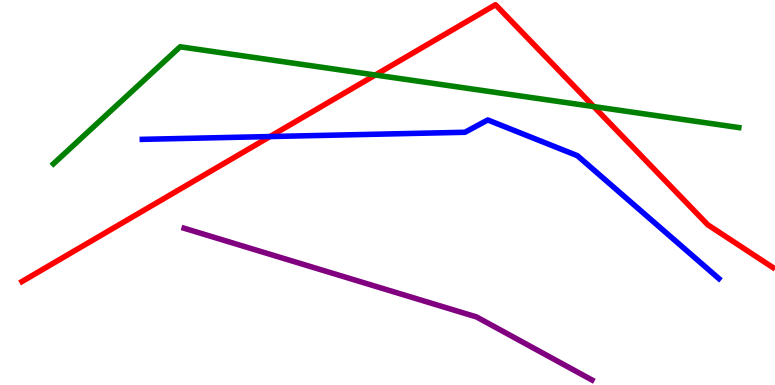[{'lines': ['blue', 'red'], 'intersections': [{'x': 3.48, 'y': 6.45}]}, {'lines': ['green', 'red'], 'intersections': [{'x': 4.84, 'y': 8.05}, {'x': 7.66, 'y': 7.23}]}, {'lines': ['purple', 'red'], 'intersections': []}, {'lines': ['blue', 'green'], 'intersections': []}, {'lines': ['blue', 'purple'], 'intersections': []}, {'lines': ['green', 'purple'], 'intersections': []}]